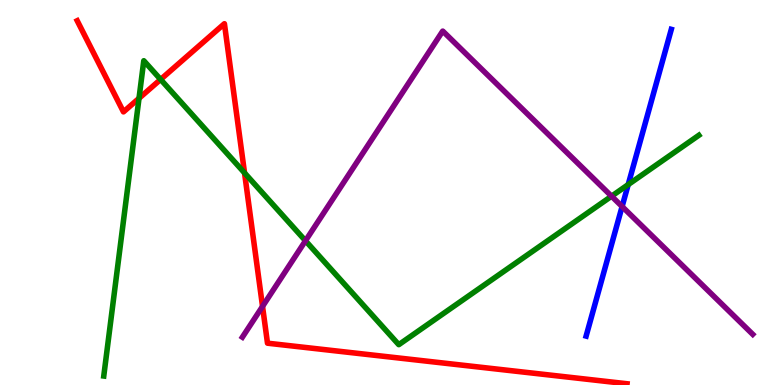[{'lines': ['blue', 'red'], 'intersections': []}, {'lines': ['green', 'red'], 'intersections': [{'x': 1.79, 'y': 7.45}, {'x': 2.07, 'y': 7.94}, {'x': 3.16, 'y': 5.51}]}, {'lines': ['purple', 'red'], 'intersections': [{'x': 3.39, 'y': 2.04}]}, {'lines': ['blue', 'green'], 'intersections': [{'x': 8.11, 'y': 5.21}]}, {'lines': ['blue', 'purple'], 'intersections': [{'x': 8.03, 'y': 4.64}]}, {'lines': ['green', 'purple'], 'intersections': [{'x': 3.94, 'y': 3.75}, {'x': 7.89, 'y': 4.9}]}]